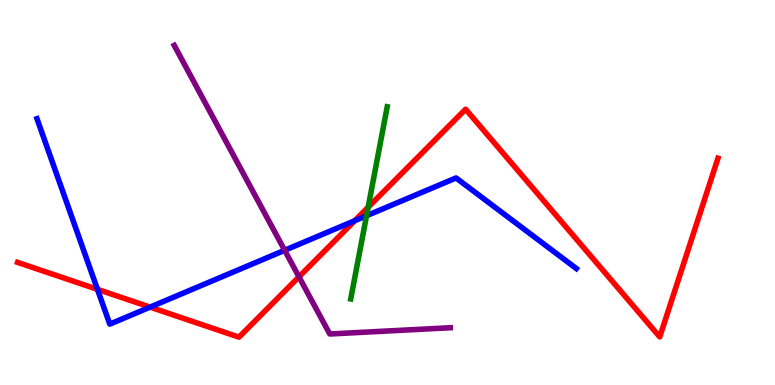[{'lines': ['blue', 'red'], 'intersections': [{'x': 1.26, 'y': 2.48}, {'x': 1.94, 'y': 2.02}, {'x': 4.58, 'y': 4.27}]}, {'lines': ['green', 'red'], 'intersections': [{'x': 4.75, 'y': 4.62}]}, {'lines': ['purple', 'red'], 'intersections': [{'x': 3.86, 'y': 2.81}]}, {'lines': ['blue', 'green'], 'intersections': [{'x': 4.73, 'y': 4.4}]}, {'lines': ['blue', 'purple'], 'intersections': [{'x': 3.67, 'y': 3.5}]}, {'lines': ['green', 'purple'], 'intersections': []}]